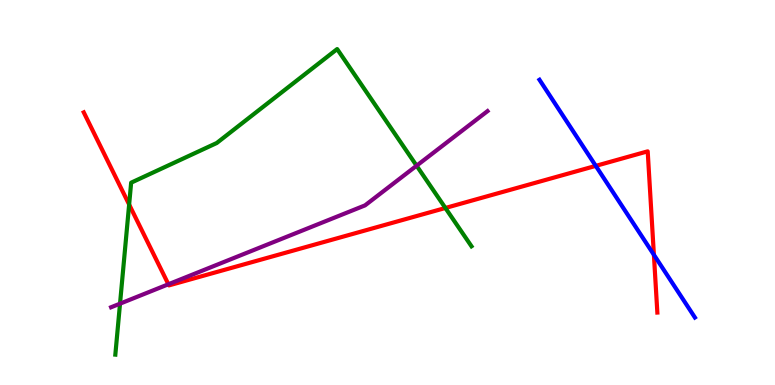[{'lines': ['blue', 'red'], 'intersections': [{'x': 7.69, 'y': 5.69}, {'x': 8.44, 'y': 3.38}]}, {'lines': ['green', 'red'], 'intersections': [{'x': 1.67, 'y': 4.69}, {'x': 5.75, 'y': 4.6}]}, {'lines': ['purple', 'red'], 'intersections': [{'x': 2.17, 'y': 2.62}]}, {'lines': ['blue', 'green'], 'intersections': []}, {'lines': ['blue', 'purple'], 'intersections': []}, {'lines': ['green', 'purple'], 'intersections': [{'x': 1.55, 'y': 2.11}, {'x': 5.38, 'y': 5.7}]}]